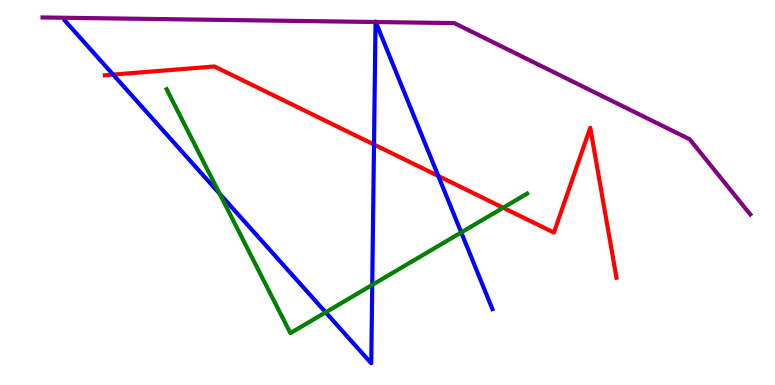[{'lines': ['blue', 'red'], 'intersections': [{'x': 1.46, 'y': 8.06}, {'x': 4.83, 'y': 6.25}, {'x': 5.66, 'y': 5.43}]}, {'lines': ['green', 'red'], 'intersections': [{'x': 6.49, 'y': 4.6}]}, {'lines': ['purple', 'red'], 'intersections': []}, {'lines': ['blue', 'green'], 'intersections': [{'x': 2.83, 'y': 4.97}, {'x': 4.2, 'y': 1.89}, {'x': 4.8, 'y': 2.6}, {'x': 5.95, 'y': 3.96}]}, {'lines': ['blue', 'purple'], 'intersections': [{'x': 4.85, 'y': 9.43}, {'x': 4.85, 'y': 9.43}]}, {'lines': ['green', 'purple'], 'intersections': []}]